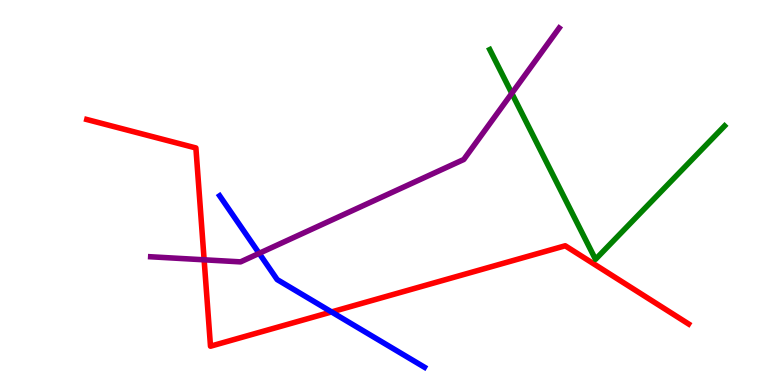[{'lines': ['blue', 'red'], 'intersections': [{'x': 4.28, 'y': 1.9}]}, {'lines': ['green', 'red'], 'intersections': []}, {'lines': ['purple', 'red'], 'intersections': [{'x': 2.63, 'y': 3.25}]}, {'lines': ['blue', 'green'], 'intersections': []}, {'lines': ['blue', 'purple'], 'intersections': [{'x': 3.34, 'y': 3.42}]}, {'lines': ['green', 'purple'], 'intersections': [{'x': 6.6, 'y': 7.58}]}]